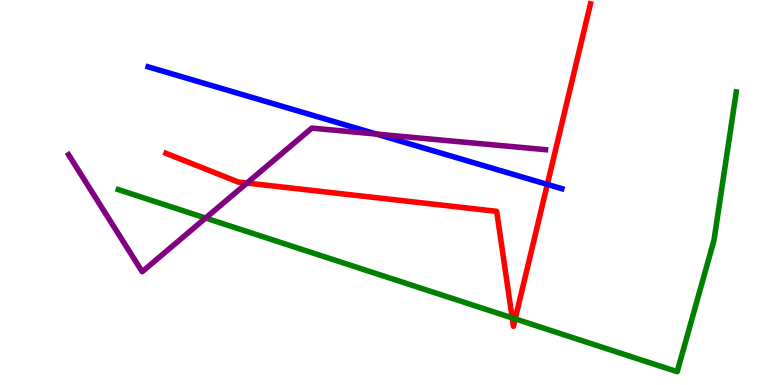[{'lines': ['blue', 'red'], 'intersections': [{'x': 7.06, 'y': 5.21}]}, {'lines': ['green', 'red'], 'intersections': [{'x': 6.61, 'y': 1.74}, {'x': 6.65, 'y': 1.72}]}, {'lines': ['purple', 'red'], 'intersections': [{'x': 3.19, 'y': 5.25}]}, {'lines': ['blue', 'green'], 'intersections': []}, {'lines': ['blue', 'purple'], 'intersections': [{'x': 4.86, 'y': 6.52}]}, {'lines': ['green', 'purple'], 'intersections': [{'x': 2.65, 'y': 4.34}]}]